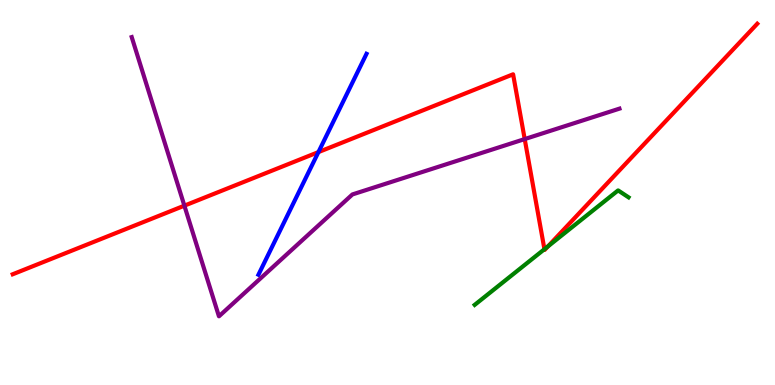[{'lines': ['blue', 'red'], 'intersections': [{'x': 4.11, 'y': 6.05}]}, {'lines': ['green', 'red'], 'intersections': [{'x': 7.02, 'y': 3.53}, {'x': 7.07, 'y': 3.6}]}, {'lines': ['purple', 'red'], 'intersections': [{'x': 2.38, 'y': 4.66}, {'x': 6.77, 'y': 6.39}]}, {'lines': ['blue', 'green'], 'intersections': []}, {'lines': ['blue', 'purple'], 'intersections': []}, {'lines': ['green', 'purple'], 'intersections': []}]